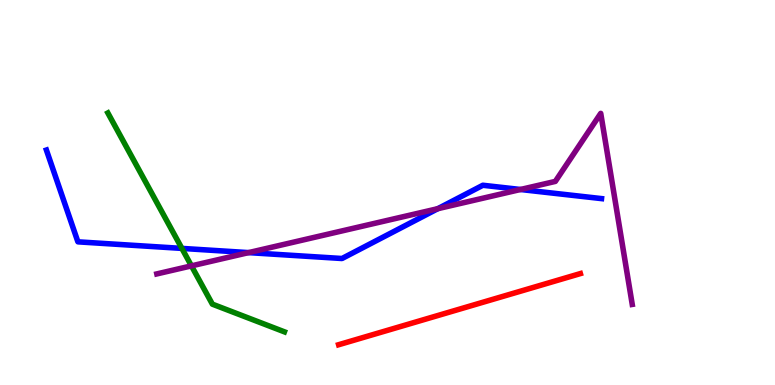[{'lines': ['blue', 'red'], 'intersections': []}, {'lines': ['green', 'red'], 'intersections': []}, {'lines': ['purple', 'red'], 'intersections': []}, {'lines': ['blue', 'green'], 'intersections': [{'x': 2.35, 'y': 3.55}]}, {'lines': ['blue', 'purple'], 'intersections': [{'x': 3.21, 'y': 3.44}, {'x': 5.65, 'y': 4.58}, {'x': 6.72, 'y': 5.08}]}, {'lines': ['green', 'purple'], 'intersections': [{'x': 2.47, 'y': 3.09}]}]